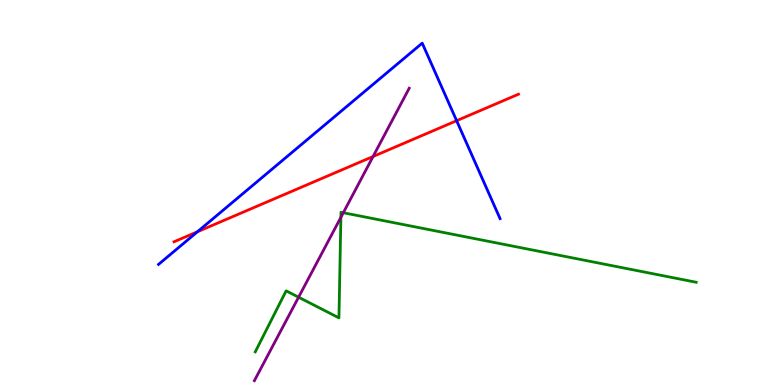[{'lines': ['blue', 'red'], 'intersections': [{'x': 2.55, 'y': 3.98}, {'x': 5.89, 'y': 6.86}]}, {'lines': ['green', 'red'], 'intersections': []}, {'lines': ['purple', 'red'], 'intersections': [{'x': 4.81, 'y': 5.93}]}, {'lines': ['blue', 'green'], 'intersections': []}, {'lines': ['blue', 'purple'], 'intersections': []}, {'lines': ['green', 'purple'], 'intersections': [{'x': 3.85, 'y': 2.28}, {'x': 4.4, 'y': 4.36}, {'x': 4.43, 'y': 4.47}]}]